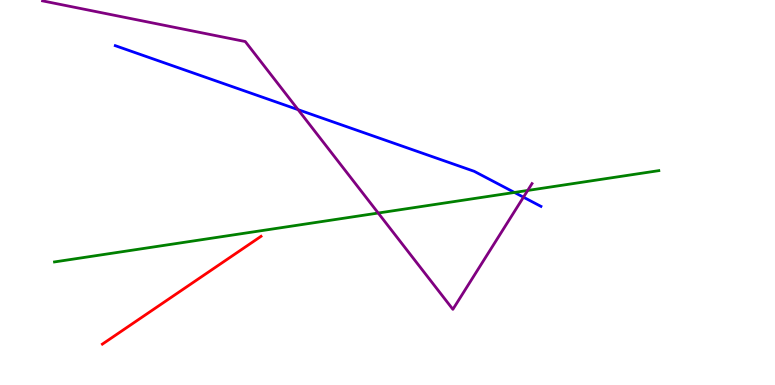[{'lines': ['blue', 'red'], 'intersections': []}, {'lines': ['green', 'red'], 'intersections': []}, {'lines': ['purple', 'red'], 'intersections': []}, {'lines': ['blue', 'green'], 'intersections': [{'x': 6.64, 'y': 5.0}]}, {'lines': ['blue', 'purple'], 'intersections': [{'x': 3.85, 'y': 7.15}, {'x': 6.75, 'y': 4.88}]}, {'lines': ['green', 'purple'], 'intersections': [{'x': 4.88, 'y': 4.47}, {'x': 6.81, 'y': 5.05}]}]